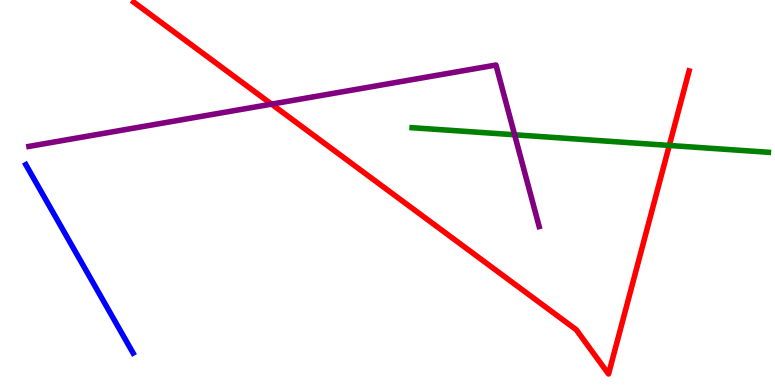[{'lines': ['blue', 'red'], 'intersections': []}, {'lines': ['green', 'red'], 'intersections': [{'x': 8.64, 'y': 6.22}]}, {'lines': ['purple', 'red'], 'intersections': [{'x': 3.5, 'y': 7.3}]}, {'lines': ['blue', 'green'], 'intersections': []}, {'lines': ['blue', 'purple'], 'intersections': []}, {'lines': ['green', 'purple'], 'intersections': [{'x': 6.64, 'y': 6.5}]}]